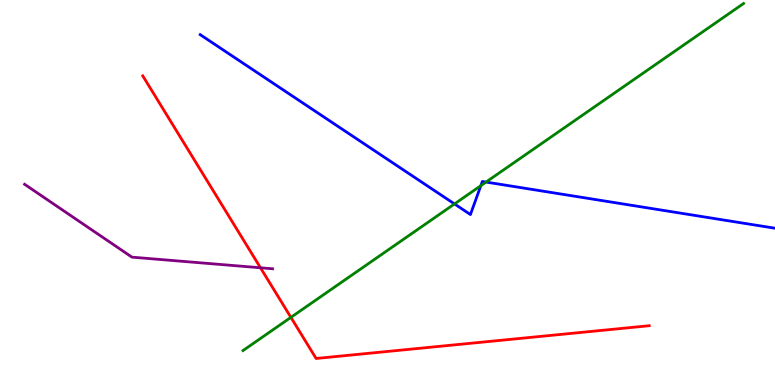[{'lines': ['blue', 'red'], 'intersections': []}, {'lines': ['green', 'red'], 'intersections': [{'x': 3.75, 'y': 1.76}]}, {'lines': ['purple', 'red'], 'intersections': [{'x': 3.36, 'y': 3.04}]}, {'lines': ['blue', 'green'], 'intersections': [{'x': 5.86, 'y': 4.7}, {'x': 6.2, 'y': 5.18}, {'x': 6.27, 'y': 5.27}]}, {'lines': ['blue', 'purple'], 'intersections': []}, {'lines': ['green', 'purple'], 'intersections': []}]